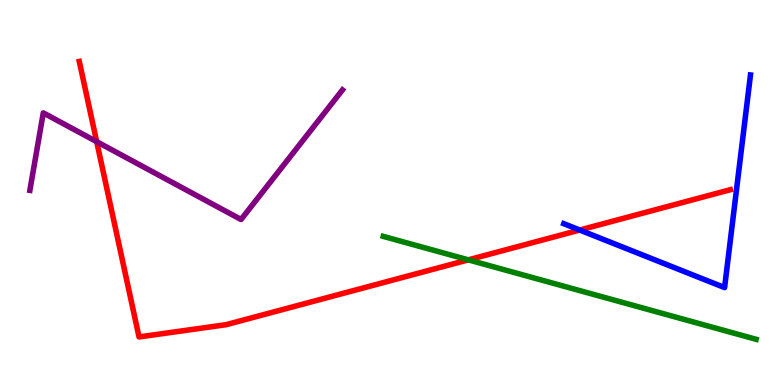[{'lines': ['blue', 'red'], 'intersections': [{'x': 7.48, 'y': 4.03}]}, {'lines': ['green', 'red'], 'intersections': [{'x': 6.04, 'y': 3.25}]}, {'lines': ['purple', 'red'], 'intersections': [{'x': 1.25, 'y': 6.32}]}, {'lines': ['blue', 'green'], 'intersections': []}, {'lines': ['blue', 'purple'], 'intersections': []}, {'lines': ['green', 'purple'], 'intersections': []}]